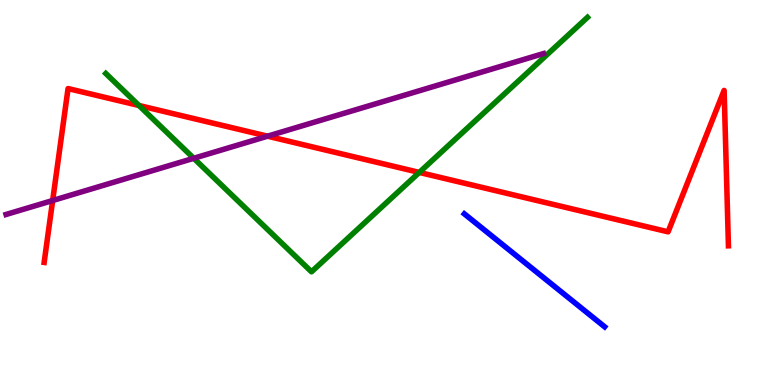[{'lines': ['blue', 'red'], 'intersections': []}, {'lines': ['green', 'red'], 'intersections': [{'x': 1.79, 'y': 7.26}, {'x': 5.41, 'y': 5.52}]}, {'lines': ['purple', 'red'], 'intersections': [{'x': 0.679, 'y': 4.79}, {'x': 3.45, 'y': 6.46}]}, {'lines': ['blue', 'green'], 'intersections': []}, {'lines': ['blue', 'purple'], 'intersections': []}, {'lines': ['green', 'purple'], 'intersections': [{'x': 2.5, 'y': 5.89}]}]